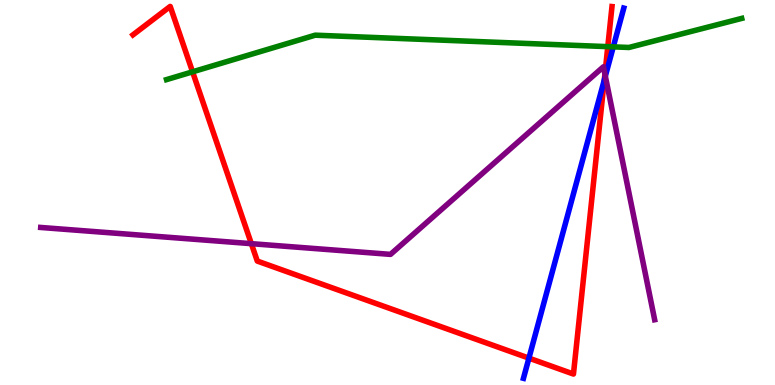[{'lines': ['blue', 'red'], 'intersections': [{'x': 6.82, 'y': 0.698}, {'x': 7.8, 'y': 7.92}]}, {'lines': ['green', 'red'], 'intersections': [{'x': 2.48, 'y': 8.13}, {'x': 7.84, 'y': 8.79}]}, {'lines': ['purple', 'red'], 'intersections': [{'x': 3.24, 'y': 3.67}, {'x': 7.81, 'y': 8.08}]}, {'lines': ['blue', 'green'], 'intersections': [{'x': 7.91, 'y': 8.78}]}, {'lines': ['blue', 'purple'], 'intersections': [{'x': 7.81, 'y': 8.02}]}, {'lines': ['green', 'purple'], 'intersections': []}]